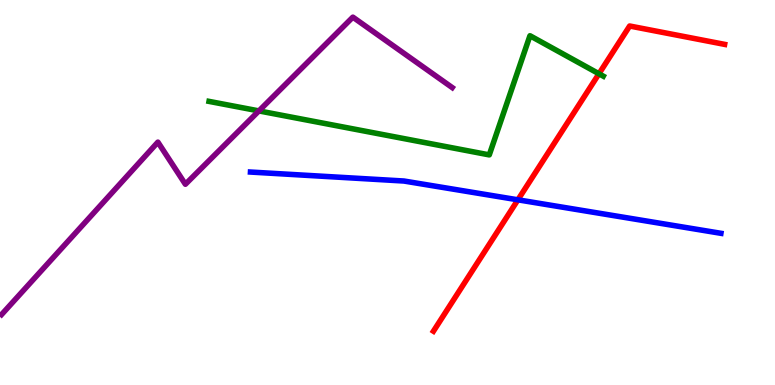[{'lines': ['blue', 'red'], 'intersections': [{'x': 6.68, 'y': 4.81}]}, {'lines': ['green', 'red'], 'intersections': [{'x': 7.73, 'y': 8.08}]}, {'lines': ['purple', 'red'], 'intersections': []}, {'lines': ['blue', 'green'], 'intersections': []}, {'lines': ['blue', 'purple'], 'intersections': []}, {'lines': ['green', 'purple'], 'intersections': [{'x': 3.34, 'y': 7.12}]}]